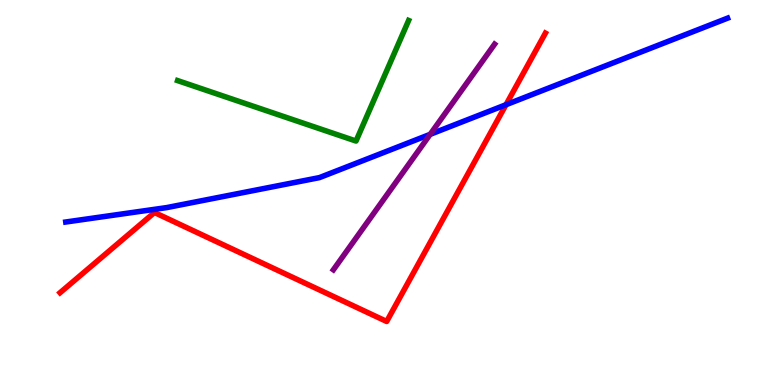[{'lines': ['blue', 'red'], 'intersections': [{'x': 6.53, 'y': 7.28}]}, {'lines': ['green', 'red'], 'intersections': []}, {'lines': ['purple', 'red'], 'intersections': []}, {'lines': ['blue', 'green'], 'intersections': []}, {'lines': ['blue', 'purple'], 'intersections': [{'x': 5.55, 'y': 6.51}]}, {'lines': ['green', 'purple'], 'intersections': []}]